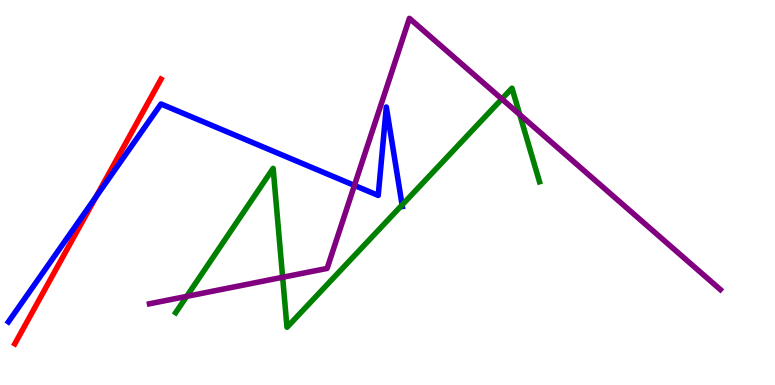[{'lines': ['blue', 'red'], 'intersections': [{'x': 1.24, 'y': 4.89}]}, {'lines': ['green', 'red'], 'intersections': []}, {'lines': ['purple', 'red'], 'intersections': []}, {'lines': ['blue', 'green'], 'intersections': [{'x': 5.19, 'y': 4.68}]}, {'lines': ['blue', 'purple'], 'intersections': [{'x': 4.57, 'y': 5.18}]}, {'lines': ['green', 'purple'], 'intersections': [{'x': 2.41, 'y': 2.3}, {'x': 3.65, 'y': 2.8}, {'x': 6.48, 'y': 7.43}, {'x': 6.71, 'y': 7.02}]}]